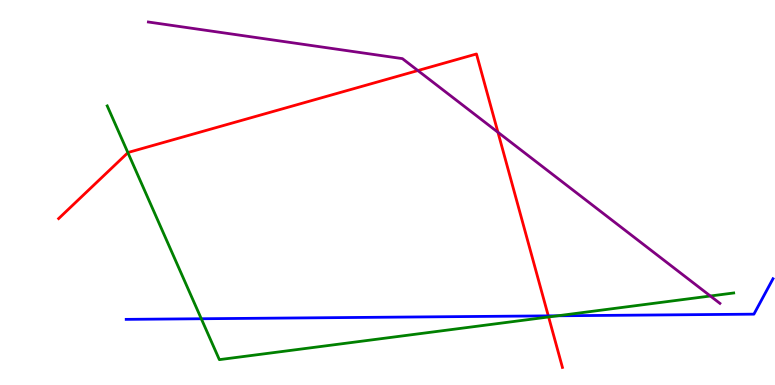[{'lines': ['blue', 'red'], 'intersections': [{'x': 7.07, 'y': 1.8}]}, {'lines': ['green', 'red'], 'intersections': [{'x': 1.65, 'y': 6.03}, {'x': 7.08, 'y': 1.77}]}, {'lines': ['purple', 'red'], 'intersections': [{'x': 5.39, 'y': 8.17}, {'x': 6.43, 'y': 6.56}]}, {'lines': ['blue', 'green'], 'intersections': [{'x': 2.6, 'y': 1.72}, {'x': 7.2, 'y': 1.8}]}, {'lines': ['blue', 'purple'], 'intersections': []}, {'lines': ['green', 'purple'], 'intersections': [{'x': 9.17, 'y': 2.31}]}]